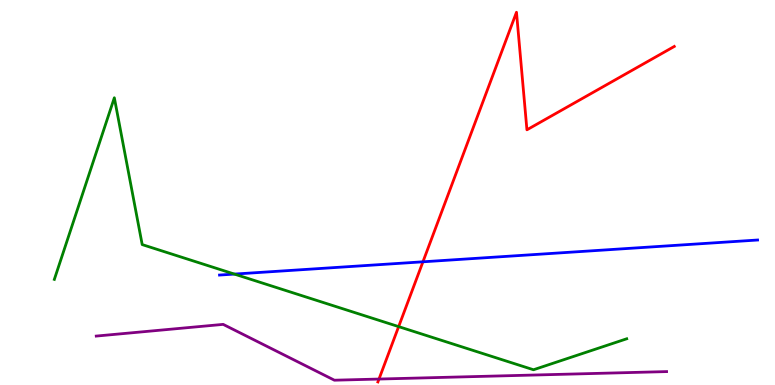[{'lines': ['blue', 'red'], 'intersections': [{'x': 5.46, 'y': 3.2}]}, {'lines': ['green', 'red'], 'intersections': [{'x': 5.14, 'y': 1.52}]}, {'lines': ['purple', 'red'], 'intersections': [{'x': 4.89, 'y': 0.155}]}, {'lines': ['blue', 'green'], 'intersections': [{'x': 3.02, 'y': 2.88}]}, {'lines': ['blue', 'purple'], 'intersections': []}, {'lines': ['green', 'purple'], 'intersections': []}]